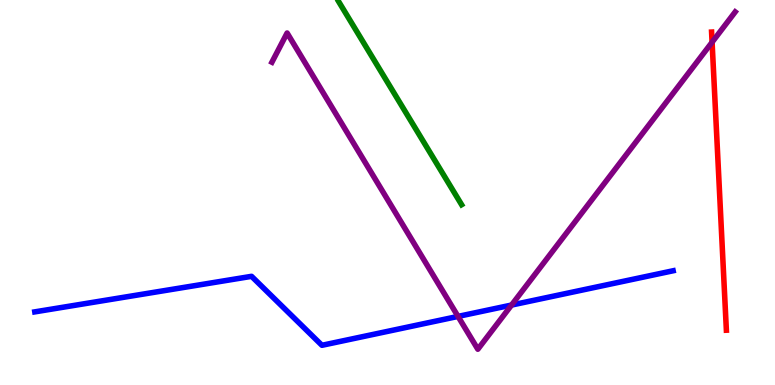[{'lines': ['blue', 'red'], 'intersections': []}, {'lines': ['green', 'red'], 'intersections': []}, {'lines': ['purple', 'red'], 'intersections': [{'x': 9.19, 'y': 8.9}]}, {'lines': ['blue', 'green'], 'intersections': []}, {'lines': ['blue', 'purple'], 'intersections': [{'x': 5.91, 'y': 1.78}, {'x': 6.6, 'y': 2.08}]}, {'lines': ['green', 'purple'], 'intersections': []}]